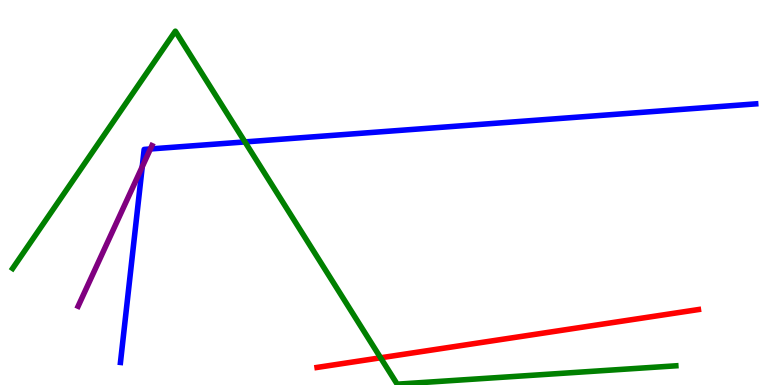[{'lines': ['blue', 'red'], 'intersections': []}, {'lines': ['green', 'red'], 'intersections': [{'x': 4.91, 'y': 0.707}]}, {'lines': ['purple', 'red'], 'intersections': []}, {'lines': ['blue', 'green'], 'intersections': [{'x': 3.16, 'y': 6.31}]}, {'lines': ['blue', 'purple'], 'intersections': [{'x': 1.84, 'y': 5.67}, {'x': 1.94, 'y': 6.13}]}, {'lines': ['green', 'purple'], 'intersections': []}]